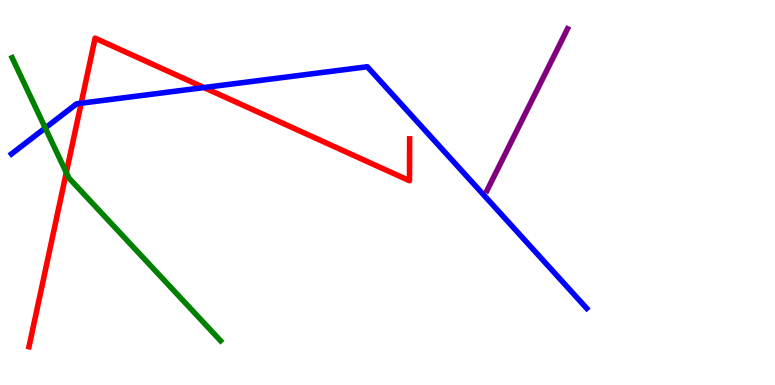[{'lines': ['blue', 'red'], 'intersections': [{'x': 1.05, 'y': 7.32}, {'x': 2.63, 'y': 7.73}]}, {'lines': ['green', 'red'], 'intersections': [{'x': 0.856, 'y': 5.52}]}, {'lines': ['purple', 'red'], 'intersections': []}, {'lines': ['blue', 'green'], 'intersections': [{'x': 0.584, 'y': 6.68}]}, {'lines': ['blue', 'purple'], 'intersections': []}, {'lines': ['green', 'purple'], 'intersections': []}]